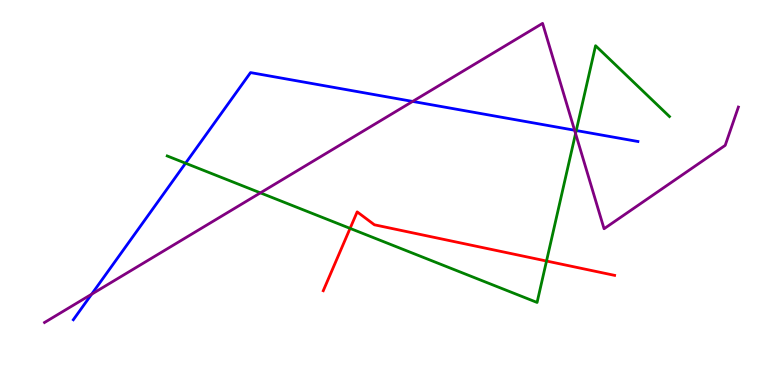[{'lines': ['blue', 'red'], 'intersections': []}, {'lines': ['green', 'red'], 'intersections': [{'x': 4.52, 'y': 4.07}, {'x': 7.05, 'y': 3.22}]}, {'lines': ['purple', 'red'], 'intersections': []}, {'lines': ['blue', 'green'], 'intersections': [{'x': 2.39, 'y': 5.76}, {'x': 7.44, 'y': 6.61}]}, {'lines': ['blue', 'purple'], 'intersections': [{'x': 1.18, 'y': 2.36}, {'x': 5.32, 'y': 7.37}, {'x': 7.41, 'y': 6.62}]}, {'lines': ['green', 'purple'], 'intersections': [{'x': 3.36, 'y': 4.99}, {'x': 7.43, 'y': 6.53}]}]